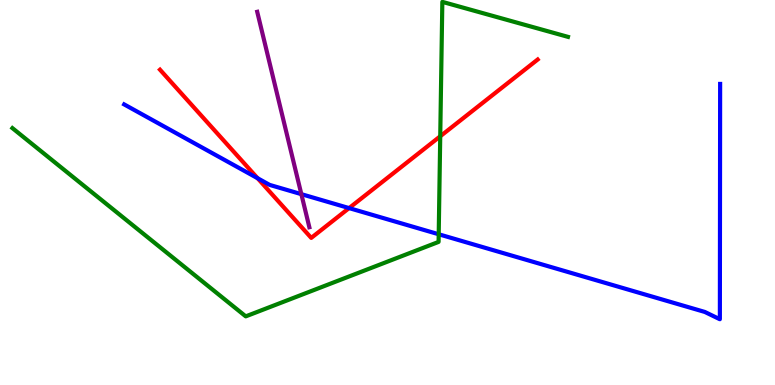[{'lines': ['blue', 'red'], 'intersections': [{'x': 3.32, 'y': 5.37}, {'x': 4.5, 'y': 4.6}]}, {'lines': ['green', 'red'], 'intersections': [{'x': 5.68, 'y': 6.46}]}, {'lines': ['purple', 'red'], 'intersections': []}, {'lines': ['blue', 'green'], 'intersections': [{'x': 5.66, 'y': 3.92}]}, {'lines': ['blue', 'purple'], 'intersections': [{'x': 3.89, 'y': 4.96}]}, {'lines': ['green', 'purple'], 'intersections': []}]